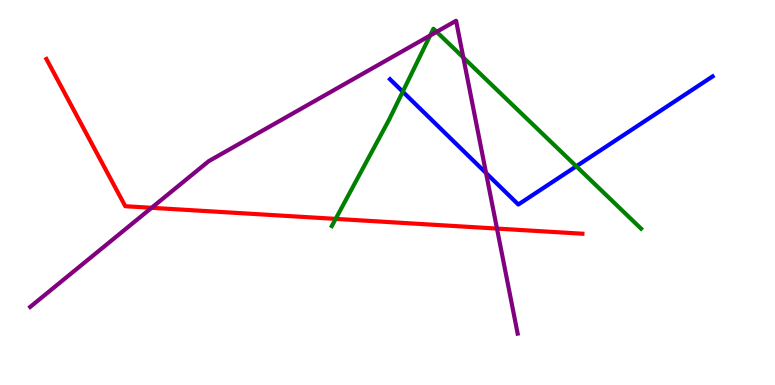[{'lines': ['blue', 'red'], 'intersections': []}, {'lines': ['green', 'red'], 'intersections': [{'x': 4.33, 'y': 4.31}]}, {'lines': ['purple', 'red'], 'intersections': [{'x': 1.96, 'y': 4.6}, {'x': 6.41, 'y': 4.06}]}, {'lines': ['blue', 'green'], 'intersections': [{'x': 5.2, 'y': 7.62}, {'x': 7.44, 'y': 5.68}]}, {'lines': ['blue', 'purple'], 'intersections': [{'x': 6.27, 'y': 5.51}]}, {'lines': ['green', 'purple'], 'intersections': [{'x': 5.55, 'y': 9.08}, {'x': 5.63, 'y': 9.17}, {'x': 5.98, 'y': 8.51}]}]